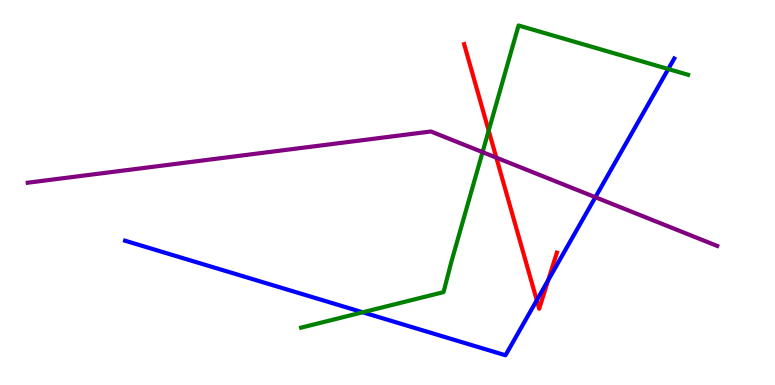[{'lines': ['blue', 'red'], 'intersections': [{'x': 6.93, 'y': 2.2}, {'x': 7.07, 'y': 2.72}]}, {'lines': ['green', 'red'], 'intersections': [{'x': 6.31, 'y': 6.61}]}, {'lines': ['purple', 'red'], 'intersections': [{'x': 6.4, 'y': 5.91}]}, {'lines': ['blue', 'green'], 'intersections': [{'x': 4.68, 'y': 1.89}, {'x': 8.62, 'y': 8.21}]}, {'lines': ['blue', 'purple'], 'intersections': [{'x': 7.68, 'y': 4.88}]}, {'lines': ['green', 'purple'], 'intersections': [{'x': 6.23, 'y': 6.05}]}]